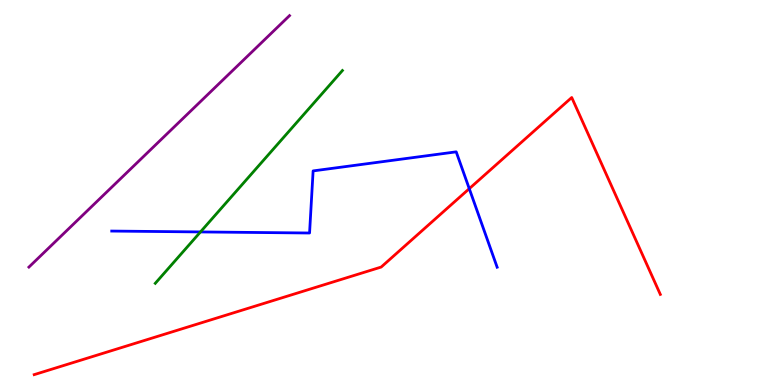[{'lines': ['blue', 'red'], 'intersections': [{'x': 6.06, 'y': 5.1}]}, {'lines': ['green', 'red'], 'intersections': []}, {'lines': ['purple', 'red'], 'intersections': []}, {'lines': ['blue', 'green'], 'intersections': [{'x': 2.59, 'y': 3.98}]}, {'lines': ['blue', 'purple'], 'intersections': []}, {'lines': ['green', 'purple'], 'intersections': []}]